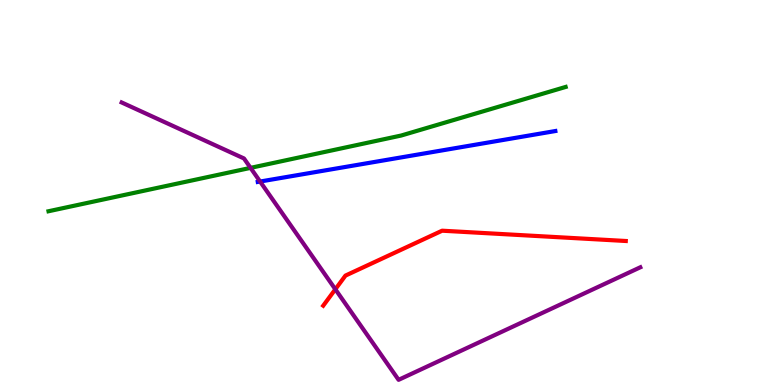[{'lines': ['blue', 'red'], 'intersections': []}, {'lines': ['green', 'red'], 'intersections': []}, {'lines': ['purple', 'red'], 'intersections': [{'x': 4.33, 'y': 2.49}]}, {'lines': ['blue', 'green'], 'intersections': []}, {'lines': ['blue', 'purple'], 'intersections': [{'x': 3.36, 'y': 5.28}]}, {'lines': ['green', 'purple'], 'intersections': [{'x': 3.23, 'y': 5.64}]}]